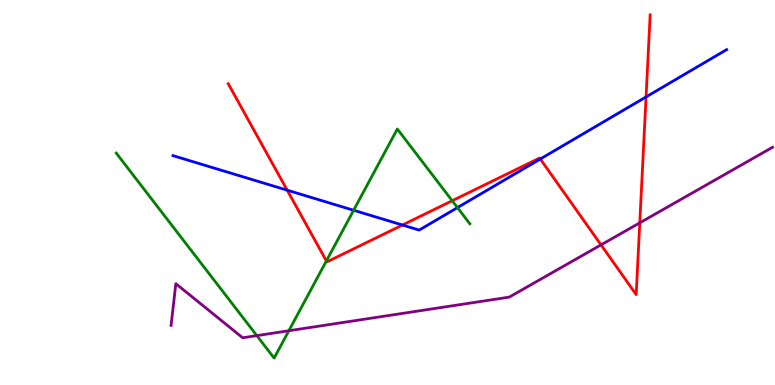[{'lines': ['blue', 'red'], 'intersections': [{'x': 3.71, 'y': 5.06}, {'x': 5.19, 'y': 4.16}, {'x': 6.97, 'y': 5.87}, {'x': 8.34, 'y': 7.48}]}, {'lines': ['green', 'red'], 'intersections': [{'x': 4.21, 'y': 3.22}, {'x': 5.83, 'y': 4.79}]}, {'lines': ['purple', 'red'], 'intersections': [{'x': 7.76, 'y': 3.64}, {'x': 8.26, 'y': 4.21}]}, {'lines': ['blue', 'green'], 'intersections': [{'x': 4.56, 'y': 4.54}, {'x': 5.9, 'y': 4.61}]}, {'lines': ['blue', 'purple'], 'intersections': []}, {'lines': ['green', 'purple'], 'intersections': [{'x': 3.31, 'y': 1.28}, {'x': 3.73, 'y': 1.41}]}]